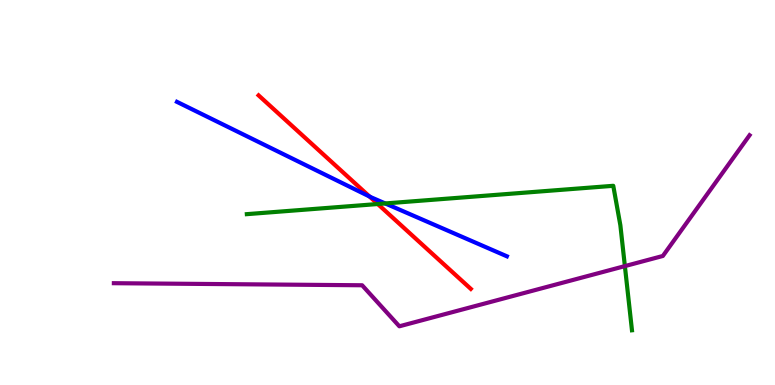[{'lines': ['blue', 'red'], 'intersections': [{'x': 4.77, 'y': 4.9}]}, {'lines': ['green', 'red'], 'intersections': [{'x': 4.87, 'y': 4.7}]}, {'lines': ['purple', 'red'], 'intersections': []}, {'lines': ['blue', 'green'], 'intersections': [{'x': 4.97, 'y': 4.72}]}, {'lines': ['blue', 'purple'], 'intersections': []}, {'lines': ['green', 'purple'], 'intersections': [{'x': 8.06, 'y': 3.09}]}]